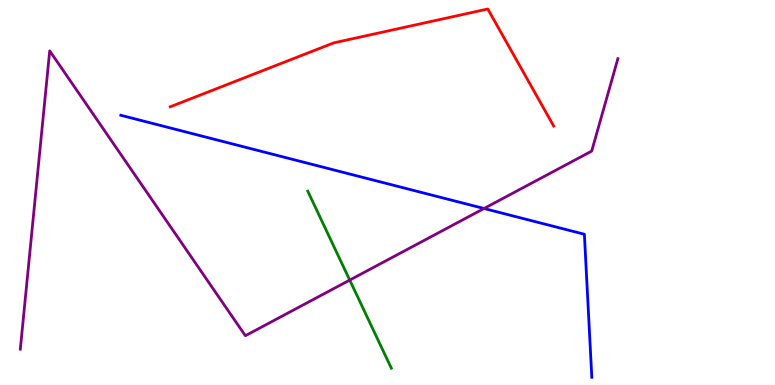[{'lines': ['blue', 'red'], 'intersections': []}, {'lines': ['green', 'red'], 'intersections': []}, {'lines': ['purple', 'red'], 'intersections': []}, {'lines': ['blue', 'green'], 'intersections': []}, {'lines': ['blue', 'purple'], 'intersections': [{'x': 6.25, 'y': 4.58}]}, {'lines': ['green', 'purple'], 'intersections': [{'x': 4.51, 'y': 2.73}]}]